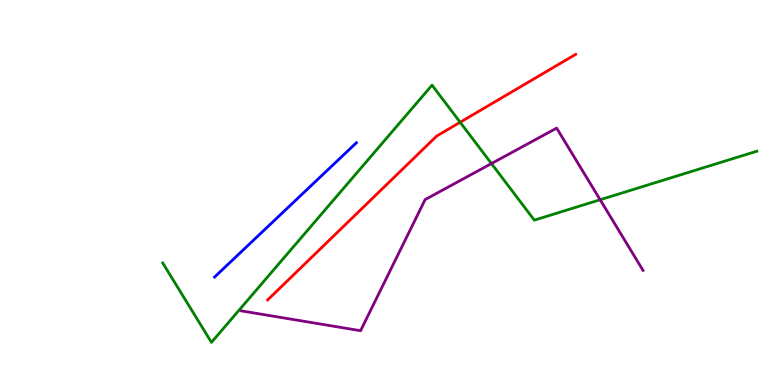[{'lines': ['blue', 'red'], 'intersections': []}, {'lines': ['green', 'red'], 'intersections': [{'x': 5.94, 'y': 6.82}]}, {'lines': ['purple', 'red'], 'intersections': []}, {'lines': ['blue', 'green'], 'intersections': []}, {'lines': ['blue', 'purple'], 'intersections': []}, {'lines': ['green', 'purple'], 'intersections': [{'x': 6.34, 'y': 5.75}, {'x': 7.74, 'y': 4.81}]}]